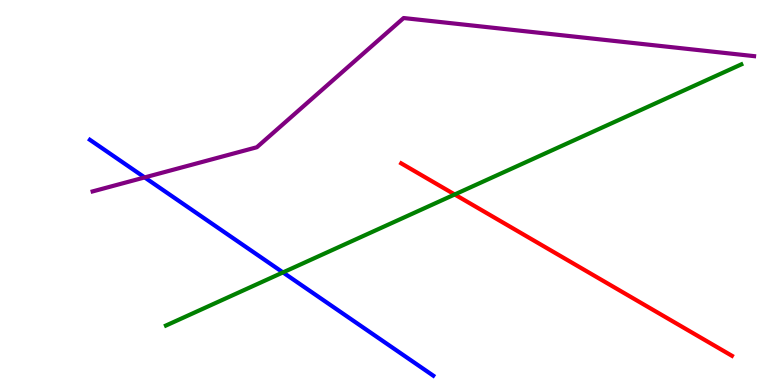[{'lines': ['blue', 'red'], 'intersections': []}, {'lines': ['green', 'red'], 'intersections': [{'x': 5.87, 'y': 4.95}]}, {'lines': ['purple', 'red'], 'intersections': []}, {'lines': ['blue', 'green'], 'intersections': [{'x': 3.65, 'y': 2.92}]}, {'lines': ['blue', 'purple'], 'intersections': [{'x': 1.87, 'y': 5.39}]}, {'lines': ['green', 'purple'], 'intersections': []}]